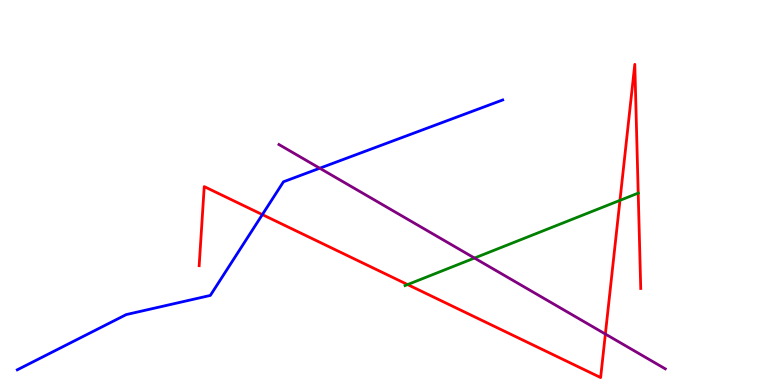[{'lines': ['blue', 'red'], 'intersections': [{'x': 3.39, 'y': 4.43}]}, {'lines': ['green', 'red'], 'intersections': [{'x': 5.26, 'y': 2.61}, {'x': 8.0, 'y': 4.8}, {'x': 8.23, 'y': 4.98}]}, {'lines': ['purple', 'red'], 'intersections': [{'x': 7.81, 'y': 1.32}]}, {'lines': ['blue', 'green'], 'intersections': []}, {'lines': ['blue', 'purple'], 'intersections': [{'x': 4.13, 'y': 5.63}]}, {'lines': ['green', 'purple'], 'intersections': [{'x': 6.12, 'y': 3.3}]}]